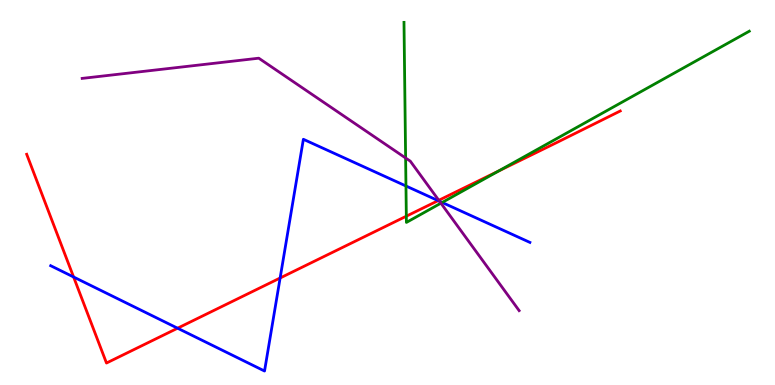[{'lines': ['blue', 'red'], 'intersections': [{'x': 0.95, 'y': 2.81}, {'x': 2.29, 'y': 1.48}, {'x': 3.61, 'y': 2.78}, {'x': 5.65, 'y': 4.79}]}, {'lines': ['green', 'red'], 'intersections': [{'x': 5.24, 'y': 4.38}, {'x': 6.43, 'y': 5.56}]}, {'lines': ['purple', 'red'], 'intersections': [{'x': 5.66, 'y': 4.8}]}, {'lines': ['blue', 'green'], 'intersections': [{'x': 5.24, 'y': 5.17}, {'x': 5.71, 'y': 4.74}]}, {'lines': ['blue', 'purple'], 'intersections': [{'x': 5.67, 'y': 4.77}]}, {'lines': ['green', 'purple'], 'intersections': [{'x': 5.23, 'y': 5.9}, {'x': 5.69, 'y': 4.72}]}]